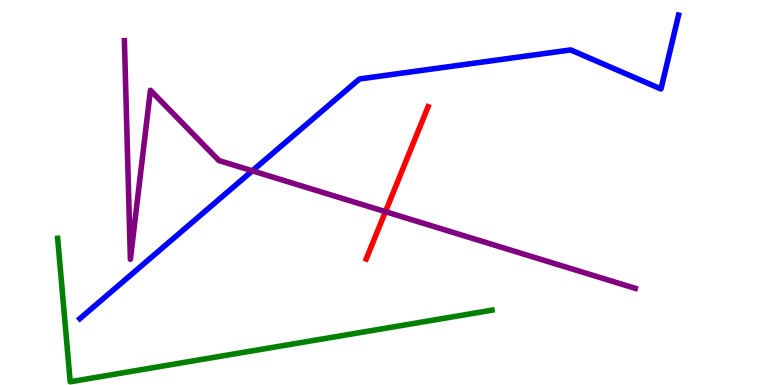[{'lines': ['blue', 'red'], 'intersections': []}, {'lines': ['green', 'red'], 'intersections': []}, {'lines': ['purple', 'red'], 'intersections': [{'x': 4.97, 'y': 4.5}]}, {'lines': ['blue', 'green'], 'intersections': []}, {'lines': ['blue', 'purple'], 'intersections': [{'x': 3.26, 'y': 5.56}]}, {'lines': ['green', 'purple'], 'intersections': []}]